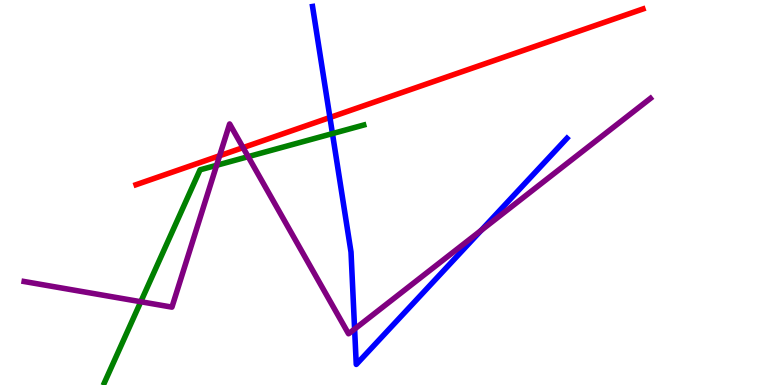[{'lines': ['blue', 'red'], 'intersections': [{'x': 4.26, 'y': 6.95}]}, {'lines': ['green', 'red'], 'intersections': []}, {'lines': ['purple', 'red'], 'intersections': [{'x': 2.83, 'y': 5.95}, {'x': 3.14, 'y': 6.17}]}, {'lines': ['blue', 'green'], 'intersections': [{'x': 4.29, 'y': 6.53}]}, {'lines': ['blue', 'purple'], 'intersections': [{'x': 4.58, 'y': 1.45}, {'x': 6.21, 'y': 4.02}]}, {'lines': ['green', 'purple'], 'intersections': [{'x': 1.82, 'y': 2.16}, {'x': 2.79, 'y': 5.71}, {'x': 3.2, 'y': 5.93}]}]